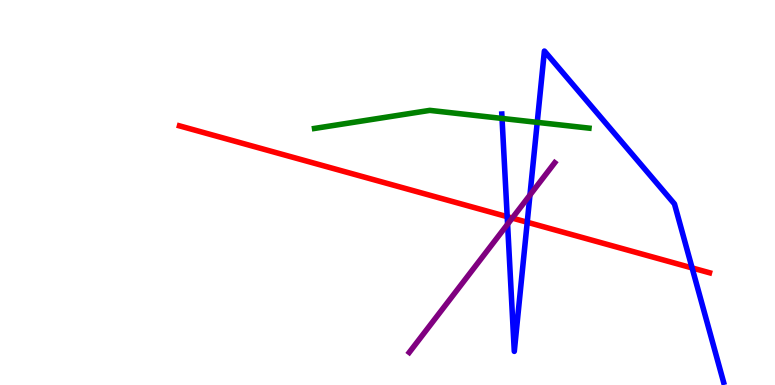[{'lines': ['blue', 'red'], 'intersections': [{'x': 6.54, 'y': 4.37}, {'x': 6.8, 'y': 4.23}, {'x': 8.93, 'y': 3.04}]}, {'lines': ['green', 'red'], 'intersections': []}, {'lines': ['purple', 'red'], 'intersections': [{'x': 6.61, 'y': 4.34}]}, {'lines': ['blue', 'green'], 'intersections': [{'x': 6.48, 'y': 6.92}, {'x': 6.93, 'y': 6.82}]}, {'lines': ['blue', 'purple'], 'intersections': [{'x': 6.55, 'y': 4.18}, {'x': 6.84, 'y': 4.93}]}, {'lines': ['green', 'purple'], 'intersections': []}]